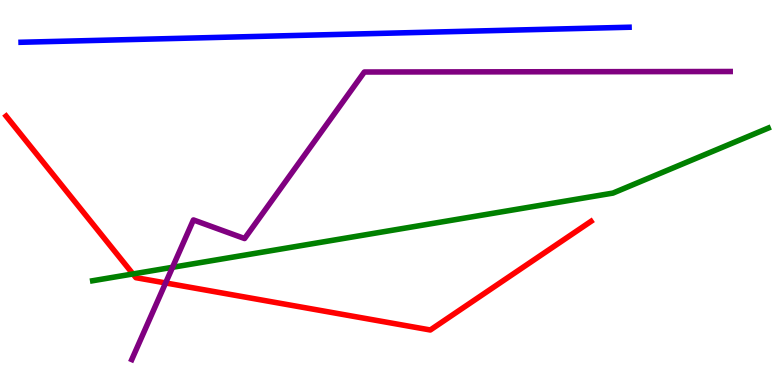[{'lines': ['blue', 'red'], 'intersections': []}, {'lines': ['green', 'red'], 'intersections': [{'x': 1.72, 'y': 2.88}]}, {'lines': ['purple', 'red'], 'intersections': [{'x': 2.14, 'y': 2.65}]}, {'lines': ['blue', 'green'], 'intersections': []}, {'lines': ['blue', 'purple'], 'intersections': []}, {'lines': ['green', 'purple'], 'intersections': [{'x': 2.23, 'y': 3.06}]}]